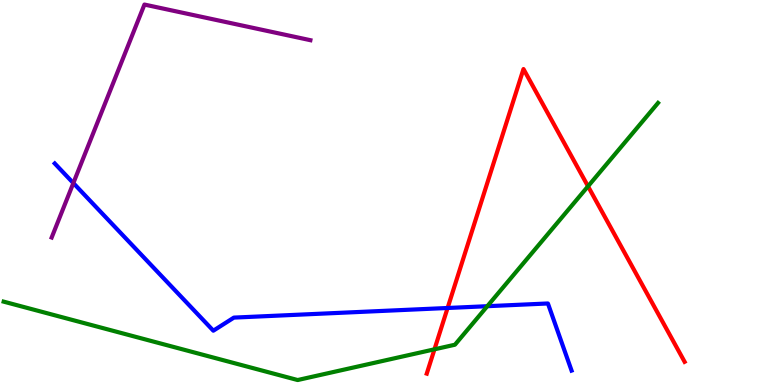[{'lines': ['blue', 'red'], 'intersections': [{'x': 5.78, 'y': 2.0}]}, {'lines': ['green', 'red'], 'intersections': [{'x': 5.61, 'y': 0.927}, {'x': 7.59, 'y': 5.16}]}, {'lines': ['purple', 'red'], 'intersections': []}, {'lines': ['blue', 'green'], 'intersections': [{'x': 6.29, 'y': 2.05}]}, {'lines': ['blue', 'purple'], 'intersections': [{'x': 0.946, 'y': 5.24}]}, {'lines': ['green', 'purple'], 'intersections': []}]